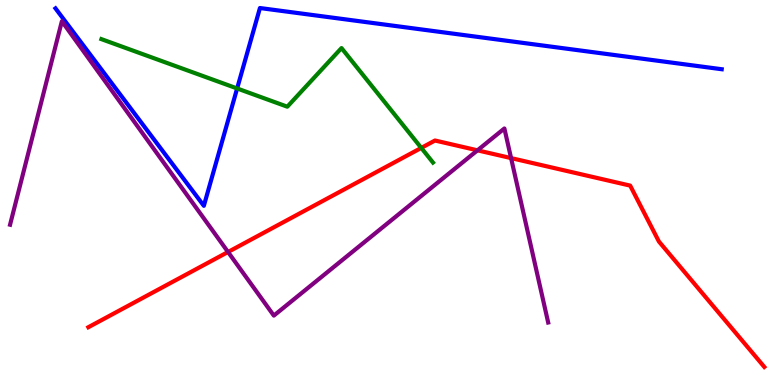[{'lines': ['blue', 'red'], 'intersections': []}, {'lines': ['green', 'red'], 'intersections': [{'x': 5.44, 'y': 6.16}]}, {'lines': ['purple', 'red'], 'intersections': [{'x': 2.94, 'y': 3.45}, {'x': 6.16, 'y': 6.1}, {'x': 6.59, 'y': 5.89}]}, {'lines': ['blue', 'green'], 'intersections': [{'x': 3.06, 'y': 7.7}]}, {'lines': ['blue', 'purple'], 'intersections': []}, {'lines': ['green', 'purple'], 'intersections': []}]